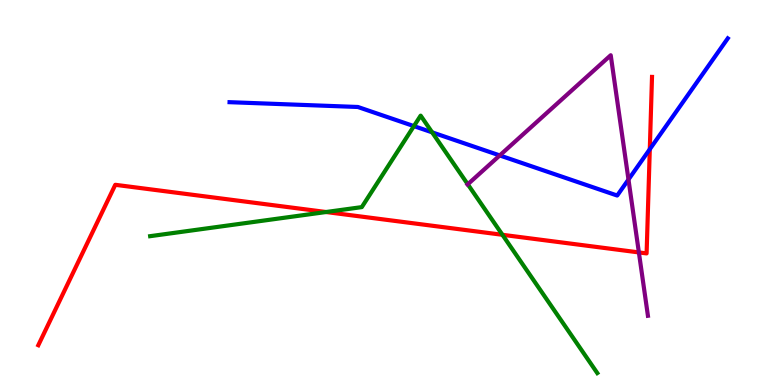[{'lines': ['blue', 'red'], 'intersections': [{'x': 8.38, 'y': 6.12}]}, {'lines': ['green', 'red'], 'intersections': [{'x': 4.21, 'y': 4.49}, {'x': 6.48, 'y': 3.9}]}, {'lines': ['purple', 'red'], 'intersections': [{'x': 8.24, 'y': 3.44}]}, {'lines': ['blue', 'green'], 'intersections': [{'x': 5.34, 'y': 6.72}, {'x': 5.58, 'y': 6.56}]}, {'lines': ['blue', 'purple'], 'intersections': [{'x': 6.45, 'y': 5.96}, {'x': 8.11, 'y': 5.34}]}, {'lines': ['green', 'purple'], 'intersections': [{'x': 6.04, 'y': 5.21}]}]